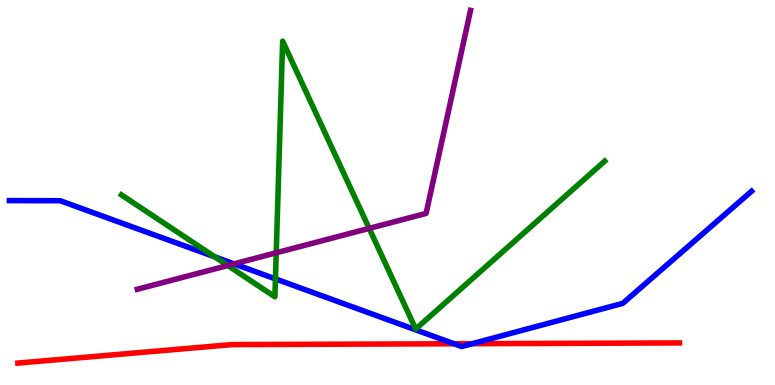[{'lines': ['blue', 'red'], 'intersections': [{'x': 5.86, 'y': 1.07}, {'x': 6.09, 'y': 1.07}]}, {'lines': ['green', 'red'], 'intersections': []}, {'lines': ['purple', 'red'], 'intersections': []}, {'lines': ['blue', 'green'], 'intersections': [{'x': 2.77, 'y': 3.33}, {'x': 3.55, 'y': 2.76}]}, {'lines': ['blue', 'purple'], 'intersections': [{'x': 3.02, 'y': 3.15}]}, {'lines': ['green', 'purple'], 'intersections': [{'x': 2.94, 'y': 3.1}, {'x': 3.56, 'y': 3.43}, {'x': 4.76, 'y': 4.07}]}]